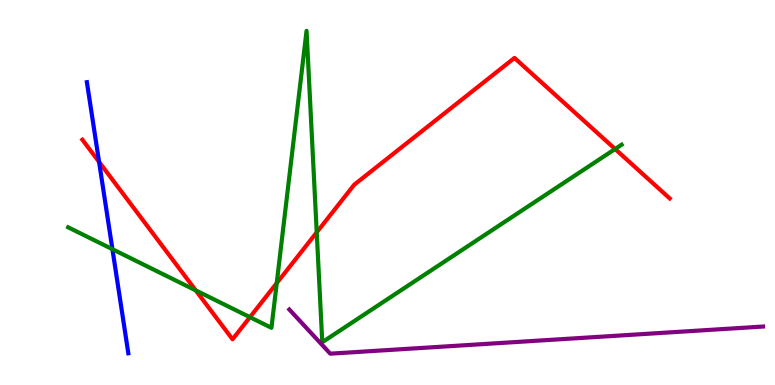[{'lines': ['blue', 'red'], 'intersections': [{'x': 1.28, 'y': 5.79}]}, {'lines': ['green', 'red'], 'intersections': [{'x': 2.53, 'y': 2.46}, {'x': 3.22, 'y': 1.76}, {'x': 3.57, 'y': 2.65}, {'x': 4.09, 'y': 3.97}, {'x': 7.94, 'y': 6.13}]}, {'lines': ['purple', 'red'], 'intersections': []}, {'lines': ['blue', 'green'], 'intersections': [{'x': 1.45, 'y': 3.53}]}, {'lines': ['blue', 'purple'], 'intersections': []}, {'lines': ['green', 'purple'], 'intersections': []}]